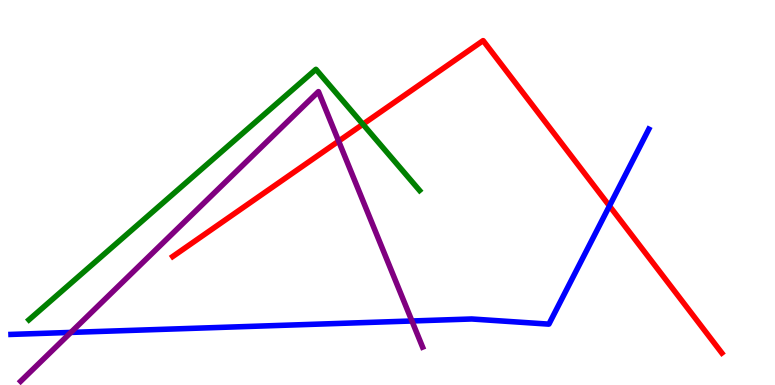[{'lines': ['blue', 'red'], 'intersections': [{'x': 7.86, 'y': 4.65}]}, {'lines': ['green', 'red'], 'intersections': [{'x': 4.68, 'y': 6.77}]}, {'lines': ['purple', 'red'], 'intersections': [{'x': 4.37, 'y': 6.33}]}, {'lines': ['blue', 'green'], 'intersections': []}, {'lines': ['blue', 'purple'], 'intersections': [{'x': 0.915, 'y': 1.37}, {'x': 5.32, 'y': 1.66}]}, {'lines': ['green', 'purple'], 'intersections': []}]